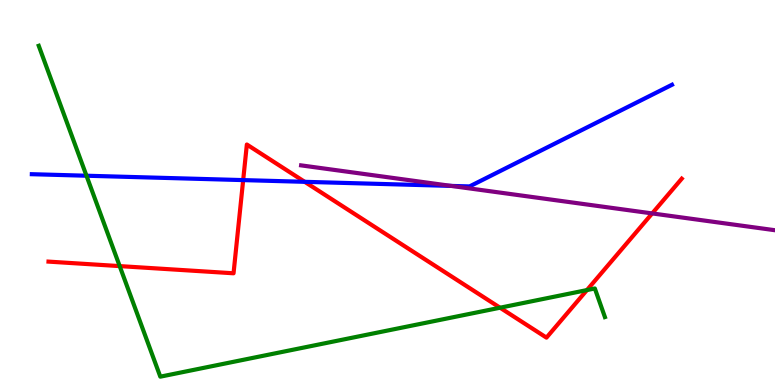[{'lines': ['blue', 'red'], 'intersections': [{'x': 3.14, 'y': 5.32}, {'x': 3.93, 'y': 5.28}]}, {'lines': ['green', 'red'], 'intersections': [{'x': 1.54, 'y': 3.09}, {'x': 6.45, 'y': 2.01}, {'x': 7.57, 'y': 2.47}]}, {'lines': ['purple', 'red'], 'intersections': [{'x': 8.42, 'y': 4.46}]}, {'lines': ['blue', 'green'], 'intersections': [{'x': 1.12, 'y': 5.44}]}, {'lines': ['blue', 'purple'], 'intersections': [{'x': 5.82, 'y': 5.17}]}, {'lines': ['green', 'purple'], 'intersections': []}]